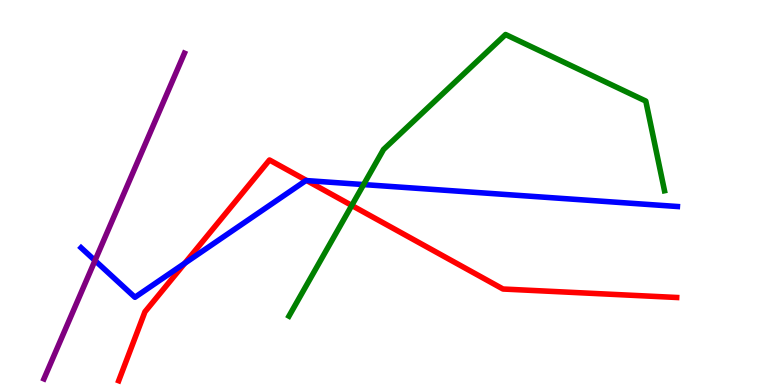[{'lines': ['blue', 'red'], 'intersections': [{'x': 2.38, 'y': 3.16}, {'x': 3.96, 'y': 5.31}]}, {'lines': ['green', 'red'], 'intersections': [{'x': 4.54, 'y': 4.66}]}, {'lines': ['purple', 'red'], 'intersections': []}, {'lines': ['blue', 'green'], 'intersections': [{'x': 4.69, 'y': 5.21}]}, {'lines': ['blue', 'purple'], 'intersections': [{'x': 1.23, 'y': 3.23}]}, {'lines': ['green', 'purple'], 'intersections': []}]